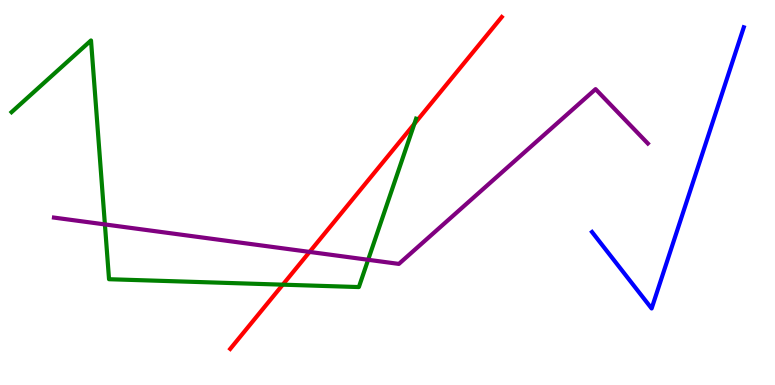[{'lines': ['blue', 'red'], 'intersections': []}, {'lines': ['green', 'red'], 'intersections': [{'x': 3.65, 'y': 2.61}, {'x': 5.35, 'y': 6.78}]}, {'lines': ['purple', 'red'], 'intersections': [{'x': 3.99, 'y': 3.46}]}, {'lines': ['blue', 'green'], 'intersections': []}, {'lines': ['blue', 'purple'], 'intersections': []}, {'lines': ['green', 'purple'], 'intersections': [{'x': 1.35, 'y': 4.17}, {'x': 4.75, 'y': 3.25}]}]